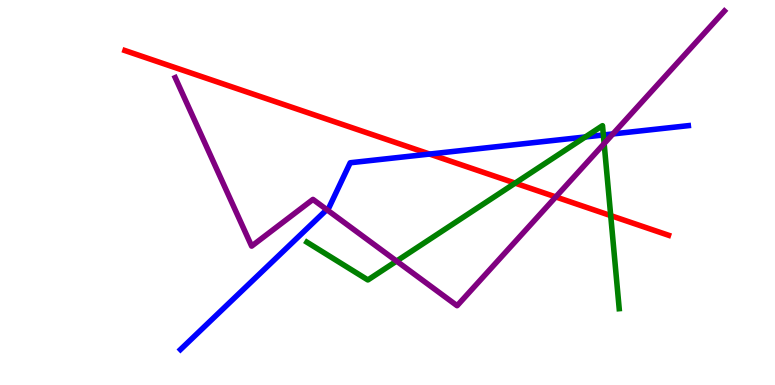[{'lines': ['blue', 'red'], 'intersections': [{'x': 5.54, 'y': 6.0}]}, {'lines': ['green', 'red'], 'intersections': [{'x': 6.65, 'y': 5.24}, {'x': 7.88, 'y': 4.4}]}, {'lines': ['purple', 'red'], 'intersections': [{'x': 7.17, 'y': 4.88}]}, {'lines': ['blue', 'green'], 'intersections': [{'x': 7.55, 'y': 6.44}, {'x': 7.79, 'y': 6.49}]}, {'lines': ['blue', 'purple'], 'intersections': [{'x': 4.22, 'y': 4.55}, {'x': 7.91, 'y': 6.52}]}, {'lines': ['green', 'purple'], 'intersections': [{'x': 5.12, 'y': 3.22}, {'x': 7.8, 'y': 6.27}]}]